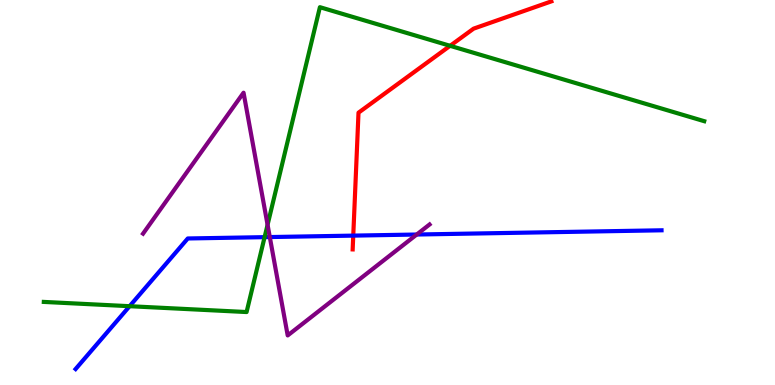[{'lines': ['blue', 'red'], 'intersections': [{'x': 4.56, 'y': 3.88}]}, {'lines': ['green', 'red'], 'intersections': [{'x': 5.81, 'y': 8.81}]}, {'lines': ['purple', 'red'], 'intersections': []}, {'lines': ['blue', 'green'], 'intersections': [{'x': 1.67, 'y': 2.05}, {'x': 3.41, 'y': 3.84}]}, {'lines': ['blue', 'purple'], 'intersections': [{'x': 3.48, 'y': 3.84}, {'x': 5.38, 'y': 3.91}]}, {'lines': ['green', 'purple'], 'intersections': [{'x': 3.45, 'y': 4.16}]}]